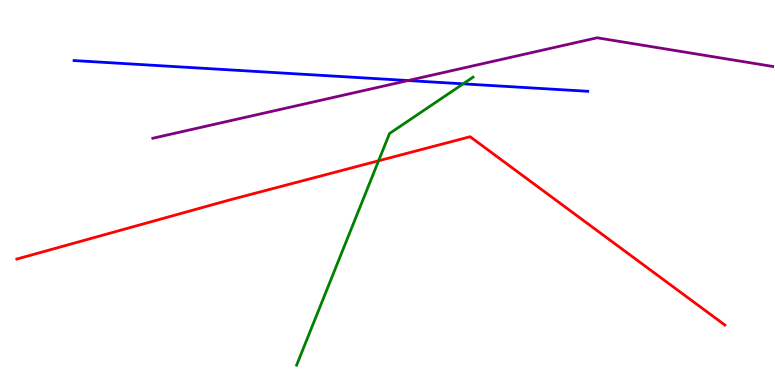[{'lines': ['blue', 'red'], 'intersections': []}, {'lines': ['green', 'red'], 'intersections': [{'x': 4.88, 'y': 5.82}]}, {'lines': ['purple', 'red'], 'intersections': []}, {'lines': ['blue', 'green'], 'intersections': [{'x': 5.98, 'y': 7.82}]}, {'lines': ['blue', 'purple'], 'intersections': [{'x': 5.26, 'y': 7.91}]}, {'lines': ['green', 'purple'], 'intersections': []}]